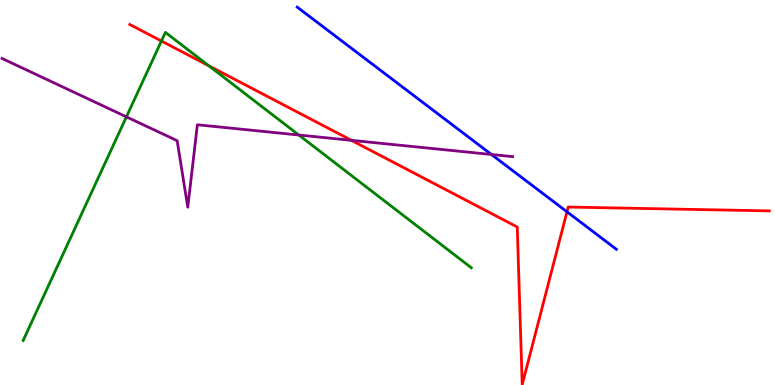[{'lines': ['blue', 'red'], 'intersections': [{'x': 7.32, 'y': 4.5}]}, {'lines': ['green', 'red'], 'intersections': [{'x': 2.08, 'y': 8.93}, {'x': 2.69, 'y': 8.29}]}, {'lines': ['purple', 'red'], 'intersections': [{'x': 4.53, 'y': 6.35}]}, {'lines': ['blue', 'green'], 'intersections': []}, {'lines': ['blue', 'purple'], 'intersections': [{'x': 6.34, 'y': 5.99}]}, {'lines': ['green', 'purple'], 'intersections': [{'x': 1.63, 'y': 6.96}, {'x': 3.86, 'y': 6.49}]}]